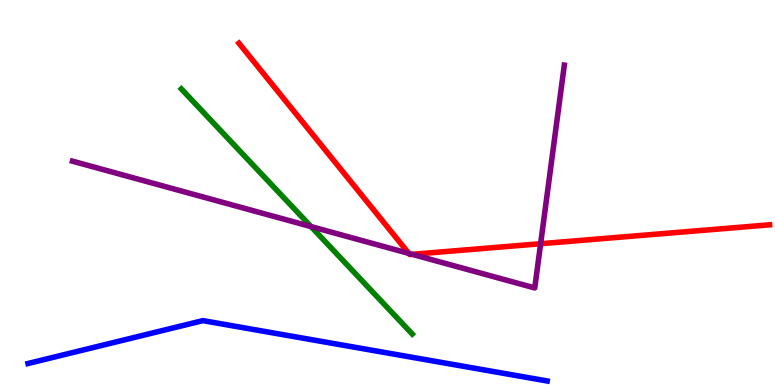[{'lines': ['blue', 'red'], 'intersections': []}, {'lines': ['green', 'red'], 'intersections': []}, {'lines': ['purple', 'red'], 'intersections': [{'x': 5.28, 'y': 3.42}, {'x': 5.32, 'y': 3.39}, {'x': 6.98, 'y': 3.67}]}, {'lines': ['blue', 'green'], 'intersections': []}, {'lines': ['blue', 'purple'], 'intersections': []}, {'lines': ['green', 'purple'], 'intersections': [{'x': 4.01, 'y': 4.11}]}]